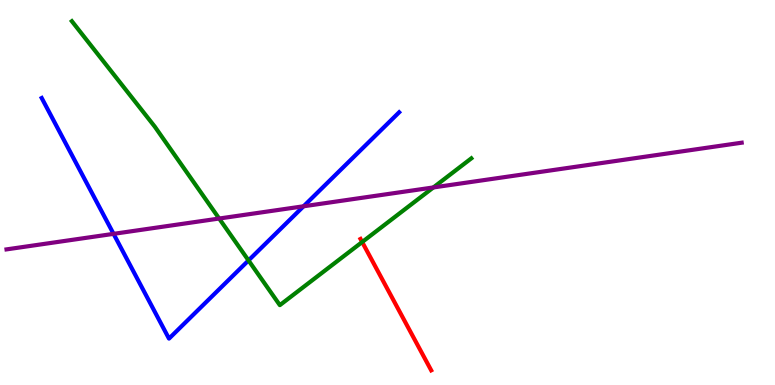[{'lines': ['blue', 'red'], 'intersections': []}, {'lines': ['green', 'red'], 'intersections': [{'x': 4.67, 'y': 3.71}]}, {'lines': ['purple', 'red'], 'intersections': []}, {'lines': ['blue', 'green'], 'intersections': [{'x': 3.21, 'y': 3.24}]}, {'lines': ['blue', 'purple'], 'intersections': [{'x': 1.47, 'y': 3.93}, {'x': 3.92, 'y': 4.64}]}, {'lines': ['green', 'purple'], 'intersections': [{'x': 2.83, 'y': 4.32}, {'x': 5.59, 'y': 5.13}]}]